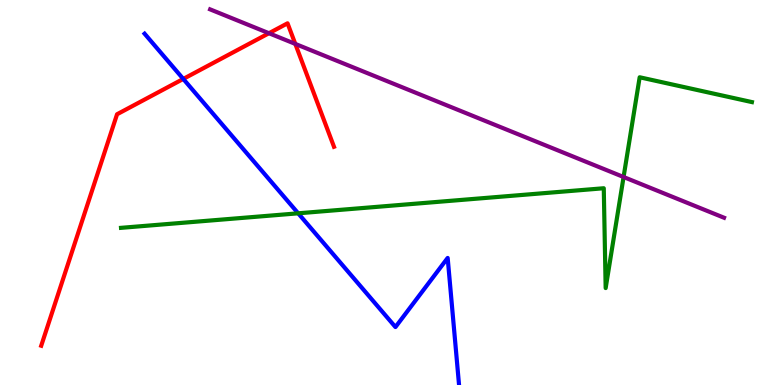[{'lines': ['blue', 'red'], 'intersections': [{'x': 2.36, 'y': 7.95}]}, {'lines': ['green', 'red'], 'intersections': []}, {'lines': ['purple', 'red'], 'intersections': [{'x': 3.47, 'y': 9.14}, {'x': 3.81, 'y': 8.86}]}, {'lines': ['blue', 'green'], 'intersections': [{'x': 3.85, 'y': 4.46}]}, {'lines': ['blue', 'purple'], 'intersections': []}, {'lines': ['green', 'purple'], 'intersections': [{'x': 8.05, 'y': 5.4}]}]